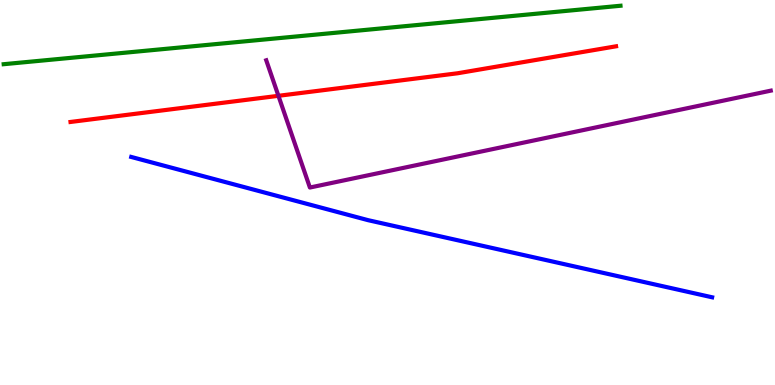[{'lines': ['blue', 'red'], 'intersections': []}, {'lines': ['green', 'red'], 'intersections': []}, {'lines': ['purple', 'red'], 'intersections': [{'x': 3.59, 'y': 7.51}]}, {'lines': ['blue', 'green'], 'intersections': []}, {'lines': ['blue', 'purple'], 'intersections': []}, {'lines': ['green', 'purple'], 'intersections': []}]